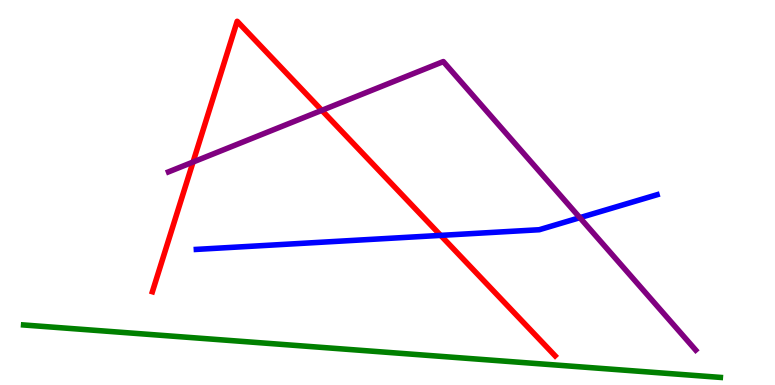[{'lines': ['blue', 'red'], 'intersections': [{'x': 5.69, 'y': 3.89}]}, {'lines': ['green', 'red'], 'intersections': []}, {'lines': ['purple', 'red'], 'intersections': [{'x': 2.49, 'y': 5.79}, {'x': 4.15, 'y': 7.13}]}, {'lines': ['blue', 'green'], 'intersections': []}, {'lines': ['blue', 'purple'], 'intersections': [{'x': 7.48, 'y': 4.35}]}, {'lines': ['green', 'purple'], 'intersections': []}]